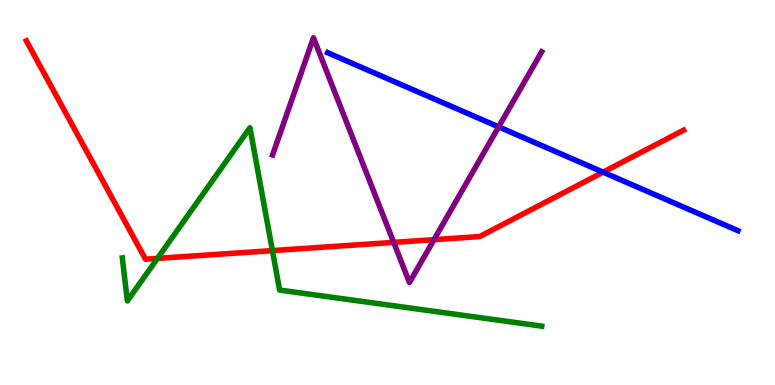[{'lines': ['blue', 'red'], 'intersections': [{'x': 7.78, 'y': 5.53}]}, {'lines': ['green', 'red'], 'intersections': [{'x': 2.03, 'y': 3.29}, {'x': 3.52, 'y': 3.49}]}, {'lines': ['purple', 'red'], 'intersections': [{'x': 5.08, 'y': 3.7}, {'x': 5.6, 'y': 3.78}]}, {'lines': ['blue', 'green'], 'intersections': []}, {'lines': ['blue', 'purple'], 'intersections': [{'x': 6.43, 'y': 6.7}]}, {'lines': ['green', 'purple'], 'intersections': []}]